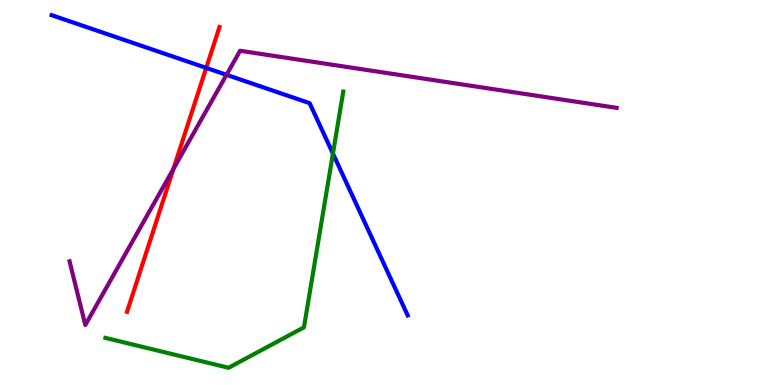[{'lines': ['blue', 'red'], 'intersections': [{'x': 2.66, 'y': 8.24}]}, {'lines': ['green', 'red'], 'intersections': []}, {'lines': ['purple', 'red'], 'intersections': [{'x': 2.24, 'y': 5.61}]}, {'lines': ['blue', 'green'], 'intersections': [{'x': 4.3, 'y': 6.01}]}, {'lines': ['blue', 'purple'], 'intersections': [{'x': 2.92, 'y': 8.06}]}, {'lines': ['green', 'purple'], 'intersections': []}]